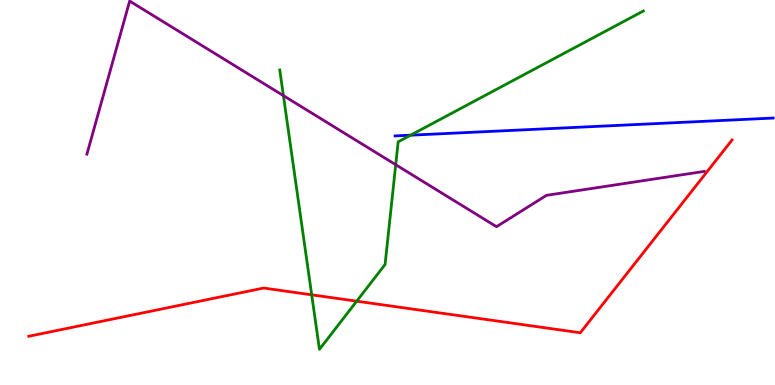[{'lines': ['blue', 'red'], 'intersections': []}, {'lines': ['green', 'red'], 'intersections': [{'x': 4.02, 'y': 2.34}, {'x': 4.6, 'y': 2.18}]}, {'lines': ['purple', 'red'], 'intersections': []}, {'lines': ['blue', 'green'], 'intersections': [{'x': 5.3, 'y': 6.49}]}, {'lines': ['blue', 'purple'], 'intersections': []}, {'lines': ['green', 'purple'], 'intersections': [{'x': 3.66, 'y': 7.52}, {'x': 5.11, 'y': 5.72}]}]